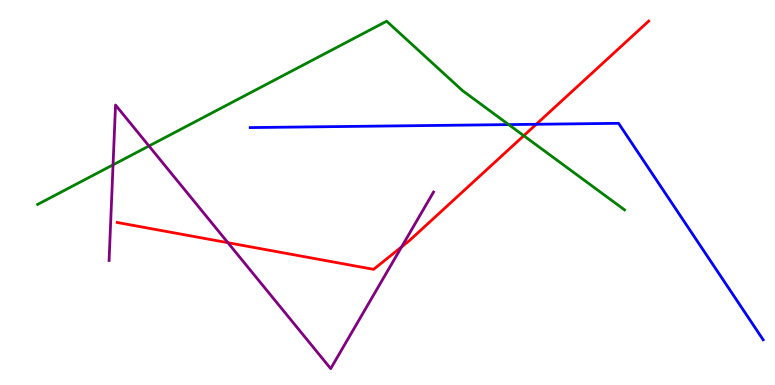[{'lines': ['blue', 'red'], 'intersections': [{'x': 6.92, 'y': 6.77}]}, {'lines': ['green', 'red'], 'intersections': [{'x': 6.76, 'y': 6.48}]}, {'lines': ['purple', 'red'], 'intersections': [{'x': 2.94, 'y': 3.7}, {'x': 5.18, 'y': 3.59}]}, {'lines': ['blue', 'green'], 'intersections': [{'x': 6.56, 'y': 6.76}]}, {'lines': ['blue', 'purple'], 'intersections': []}, {'lines': ['green', 'purple'], 'intersections': [{'x': 1.46, 'y': 5.72}, {'x': 1.92, 'y': 6.21}]}]